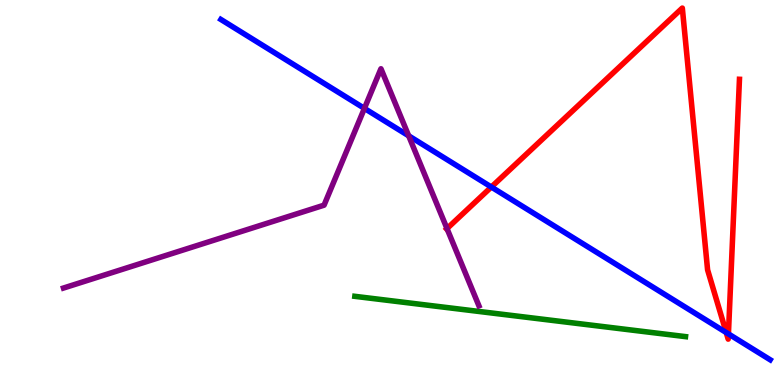[{'lines': ['blue', 'red'], 'intersections': [{'x': 6.34, 'y': 5.14}, {'x': 9.37, 'y': 1.36}, {'x': 9.4, 'y': 1.33}]}, {'lines': ['green', 'red'], 'intersections': []}, {'lines': ['purple', 'red'], 'intersections': [{'x': 5.77, 'y': 4.06}]}, {'lines': ['blue', 'green'], 'intersections': []}, {'lines': ['blue', 'purple'], 'intersections': [{'x': 4.7, 'y': 7.18}, {'x': 5.27, 'y': 6.47}]}, {'lines': ['green', 'purple'], 'intersections': []}]